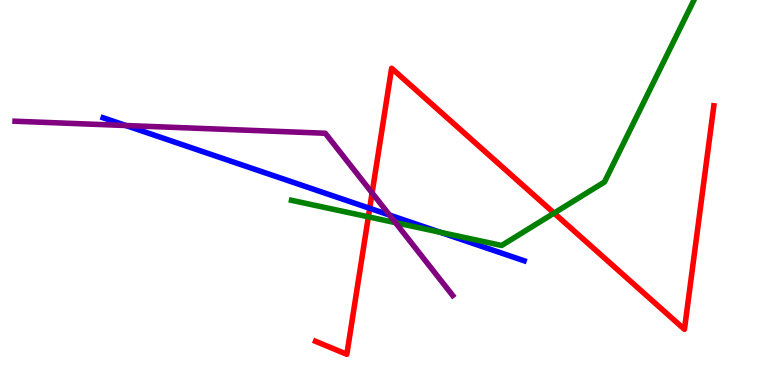[{'lines': ['blue', 'red'], 'intersections': [{'x': 4.77, 'y': 4.59}]}, {'lines': ['green', 'red'], 'intersections': [{'x': 4.75, 'y': 4.37}, {'x': 7.15, 'y': 4.46}]}, {'lines': ['purple', 'red'], 'intersections': [{'x': 4.8, 'y': 4.99}]}, {'lines': ['blue', 'green'], 'intersections': [{'x': 5.68, 'y': 3.97}]}, {'lines': ['blue', 'purple'], 'intersections': [{'x': 1.62, 'y': 6.74}, {'x': 5.03, 'y': 4.41}]}, {'lines': ['green', 'purple'], 'intersections': [{'x': 5.1, 'y': 4.22}]}]